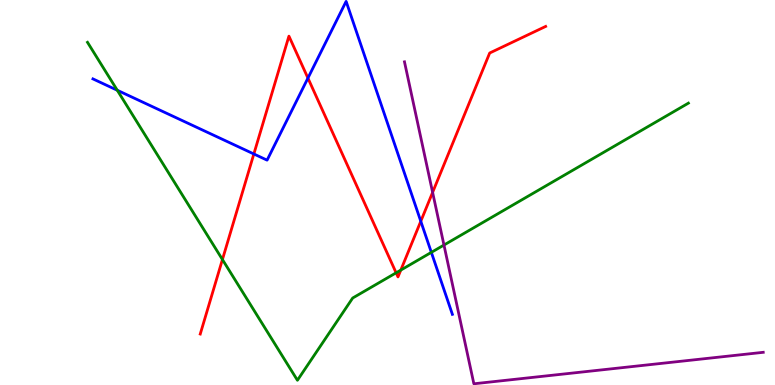[{'lines': ['blue', 'red'], 'intersections': [{'x': 3.28, 'y': 6.0}, {'x': 3.97, 'y': 7.97}, {'x': 5.43, 'y': 4.25}]}, {'lines': ['green', 'red'], 'intersections': [{'x': 2.87, 'y': 3.26}, {'x': 5.11, 'y': 2.91}, {'x': 5.17, 'y': 2.98}]}, {'lines': ['purple', 'red'], 'intersections': [{'x': 5.58, 'y': 5.0}]}, {'lines': ['blue', 'green'], 'intersections': [{'x': 1.51, 'y': 7.66}, {'x': 5.57, 'y': 3.45}]}, {'lines': ['blue', 'purple'], 'intersections': []}, {'lines': ['green', 'purple'], 'intersections': [{'x': 5.73, 'y': 3.64}]}]